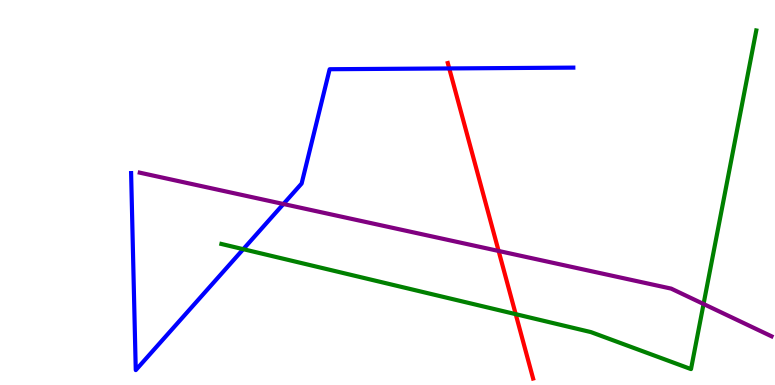[{'lines': ['blue', 'red'], 'intersections': [{'x': 5.8, 'y': 8.22}]}, {'lines': ['green', 'red'], 'intersections': [{'x': 6.65, 'y': 1.84}]}, {'lines': ['purple', 'red'], 'intersections': [{'x': 6.43, 'y': 3.48}]}, {'lines': ['blue', 'green'], 'intersections': [{'x': 3.14, 'y': 3.53}]}, {'lines': ['blue', 'purple'], 'intersections': [{'x': 3.66, 'y': 4.7}]}, {'lines': ['green', 'purple'], 'intersections': [{'x': 9.08, 'y': 2.1}]}]